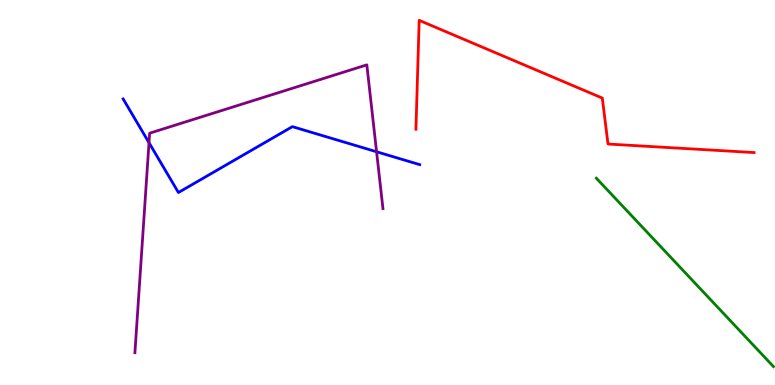[{'lines': ['blue', 'red'], 'intersections': []}, {'lines': ['green', 'red'], 'intersections': []}, {'lines': ['purple', 'red'], 'intersections': []}, {'lines': ['blue', 'green'], 'intersections': []}, {'lines': ['blue', 'purple'], 'intersections': [{'x': 1.92, 'y': 6.29}, {'x': 4.86, 'y': 6.06}]}, {'lines': ['green', 'purple'], 'intersections': []}]